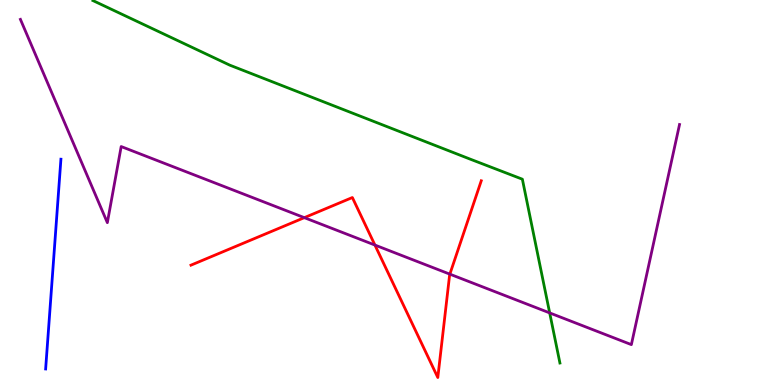[{'lines': ['blue', 'red'], 'intersections': []}, {'lines': ['green', 'red'], 'intersections': []}, {'lines': ['purple', 'red'], 'intersections': [{'x': 3.93, 'y': 4.35}, {'x': 4.84, 'y': 3.63}, {'x': 5.8, 'y': 2.88}]}, {'lines': ['blue', 'green'], 'intersections': []}, {'lines': ['blue', 'purple'], 'intersections': []}, {'lines': ['green', 'purple'], 'intersections': [{'x': 7.09, 'y': 1.87}]}]